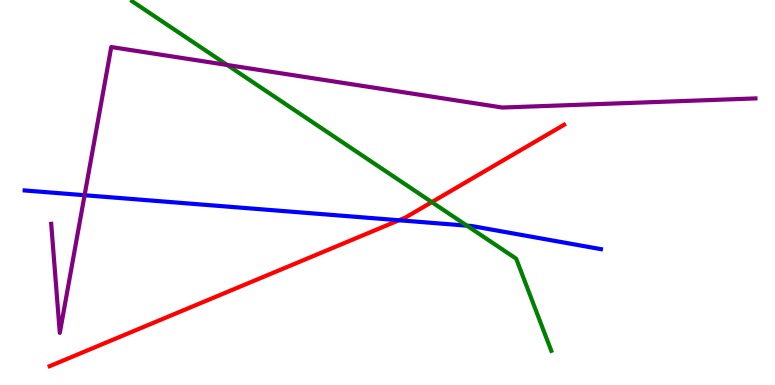[{'lines': ['blue', 'red'], 'intersections': [{'x': 5.15, 'y': 4.28}]}, {'lines': ['green', 'red'], 'intersections': [{'x': 5.57, 'y': 4.75}]}, {'lines': ['purple', 'red'], 'intersections': []}, {'lines': ['blue', 'green'], 'intersections': [{'x': 6.02, 'y': 4.14}]}, {'lines': ['blue', 'purple'], 'intersections': [{'x': 1.09, 'y': 4.93}]}, {'lines': ['green', 'purple'], 'intersections': [{'x': 2.93, 'y': 8.31}]}]